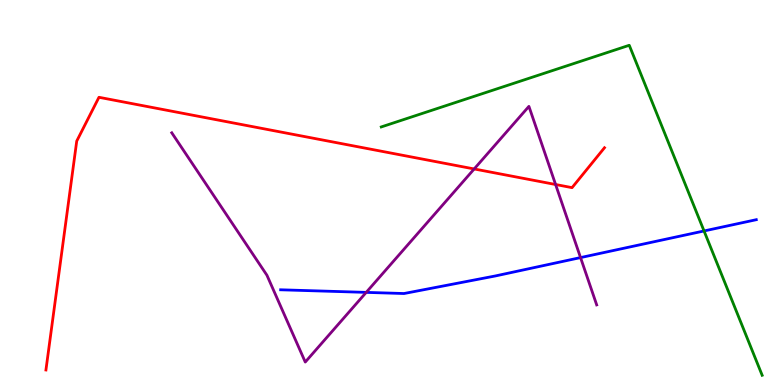[{'lines': ['blue', 'red'], 'intersections': []}, {'lines': ['green', 'red'], 'intersections': []}, {'lines': ['purple', 'red'], 'intersections': [{'x': 6.12, 'y': 5.61}, {'x': 7.17, 'y': 5.21}]}, {'lines': ['blue', 'green'], 'intersections': [{'x': 9.08, 'y': 4.0}]}, {'lines': ['blue', 'purple'], 'intersections': [{'x': 4.73, 'y': 2.41}, {'x': 7.49, 'y': 3.31}]}, {'lines': ['green', 'purple'], 'intersections': []}]